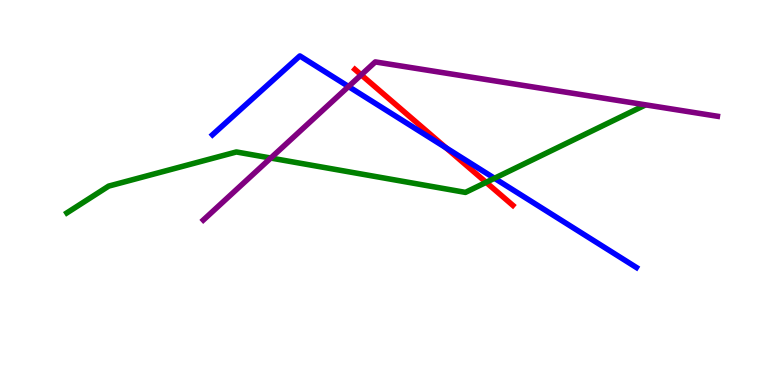[{'lines': ['blue', 'red'], 'intersections': [{'x': 5.75, 'y': 6.16}]}, {'lines': ['green', 'red'], 'intersections': [{'x': 6.27, 'y': 5.26}]}, {'lines': ['purple', 'red'], 'intersections': [{'x': 4.66, 'y': 8.06}]}, {'lines': ['blue', 'green'], 'intersections': [{'x': 6.38, 'y': 5.37}]}, {'lines': ['blue', 'purple'], 'intersections': [{'x': 4.5, 'y': 7.75}]}, {'lines': ['green', 'purple'], 'intersections': [{'x': 3.49, 'y': 5.9}]}]